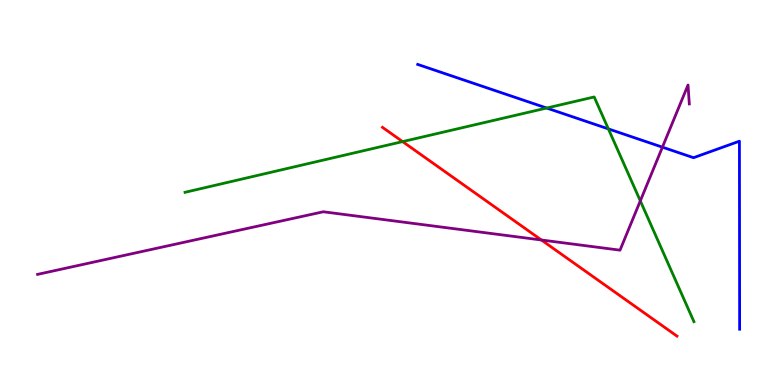[{'lines': ['blue', 'red'], 'intersections': []}, {'lines': ['green', 'red'], 'intersections': [{'x': 5.19, 'y': 6.32}]}, {'lines': ['purple', 'red'], 'intersections': [{'x': 6.99, 'y': 3.77}]}, {'lines': ['blue', 'green'], 'intersections': [{'x': 7.05, 'y': 7.19}, {'x': 7.85, 'y': 6.65}]}, {'lines': ['blue', 'purple'], 'intersections': [{'x': 8.55, 'y': 6.18}]}, {'lines': ['green', 'purple'], 'intersections': [{'x': 8.26, 'y': 4.78}]}]